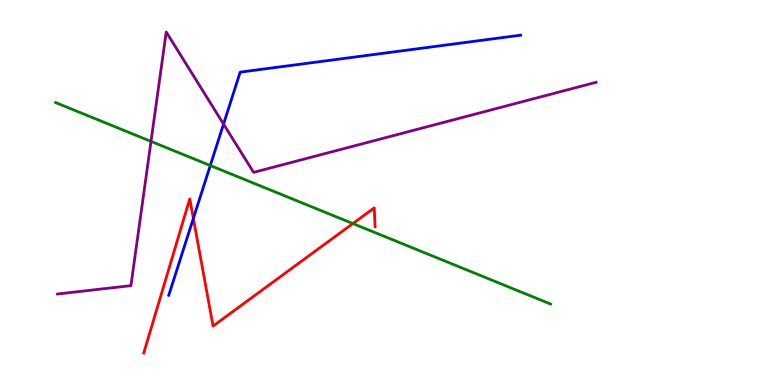[{'lines': ['blue', 'red'], 'intersections': [{'x': 2.49, 'y': 4.33}]}, {'lines': ['green', 'red'], 'intersections': [{'x': 4.55, 'y': 4.19}]}, {'lines': ['purple', 'red'], 'intersections': []}, {'lines': ['blue', 'green'], 'intersections': [{'x': 2.71, 'y': 5.7}]}, {'lines': ['blue', 'purple'], 'intersections': [{'x': 2.88, 'y': 6.78}]}, {'lines': ['green', 'purple'], 'intersections': [{'x': 1.95, 'y': 6.33}]}]